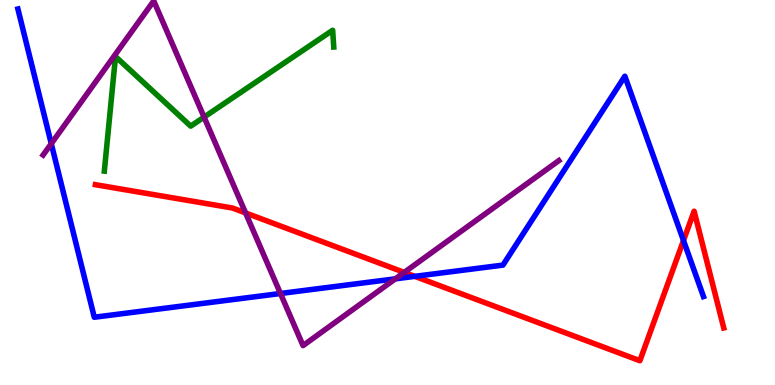[{'lines': ['blue', 'red'], 'intersections': [{'x': 5.35, 'y': 2.82}, {'x': 8.82, 'y': 3.75}]}, {'lines': ['green', 'red'], 'intersections': []}, {'lines': ['purple', 'red'], 'intersections': [{'x': 3.17, 'y': 4.47}, {'x': 5.22, 'y': 2.92}]}, {'lines': ['blue', 'green'], 'intersections': []}, {'lines': ['blue', 'purple'], 'intersections': [{'x': 0.662, 'y': 6.27}, {'x': 3.62, 'y': 2.38}, {'x': 5.1, 'y': 2.76}]}, {'lines': ['green', 'purple'], 'intersections': [{'x': 2.63, 'y': 6.96}]}]